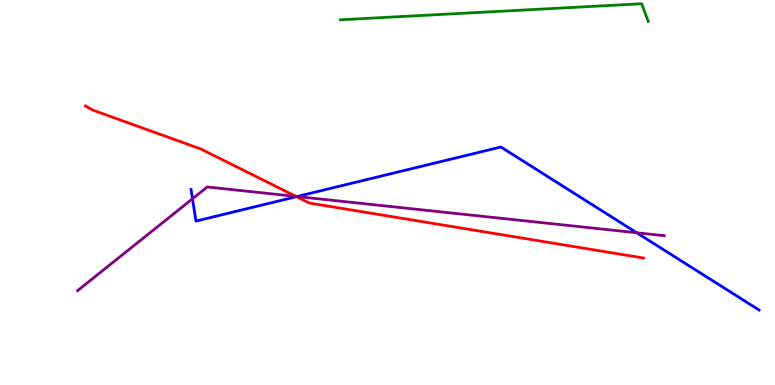[{'lines': ['blue', 'red'], 'intersections': [{'x': 3.83, 'y': 4.89}]}, {'lines': ['green', 'red'], 'intersections': []}, {'lines': ['purple', 'red'], 'intersections': [{'x': 3.82, 'y': 4.9}]}, {'lines': ['blue', 'green'], 'intersections': []}, {'lines': ['blue', 'purple'], 'intersections': [{'x': 2.48, 'y': 4.84}, {'x': 3.83, 'y': 4.9}, {'x': 8.22, 'y': 3.95}]}, {'lines': ['green', 'purple'], 'intersections': []}]